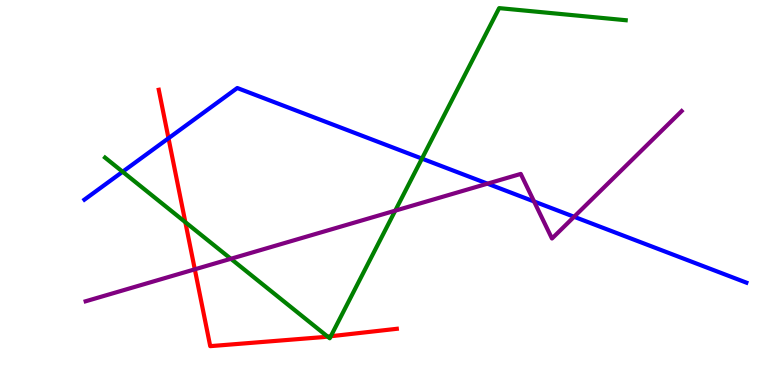[{'lines': ['blue', 'red'], 'intersections': [{'x': 2.17, 'y': 6.41}]}, {'lines': ['green', 'red'], 'intersections': [{'x': 2.39, 'y': 4.23}, {'x': 4.23, 'y': 1.26}, {'x': 4.27, 'y': 1.27}]}, {'lines': ['purple', 'red'], 'intersections': [{'x': 2.51, 'y': 3.0}]}, {'lines': ['blue', 'green'], 'intersections': [{'x': 1.58, 'y': 5.54}, {'x': 5.44, 'y': 5.88}]}, {'lines': ['blue', 'purple'], 'intersections': [{'x': 6.29, 'y': 5.23}, {'x': 6.89, 'y': 4.77}, {'x': 7.41, 'y': 4.37}]}, {'lines': ['green', 'purple'], 'intersections': [{'x': 2.98, 'y': 3.28}, {'x': 5.1, 'y': 4.53}]}]